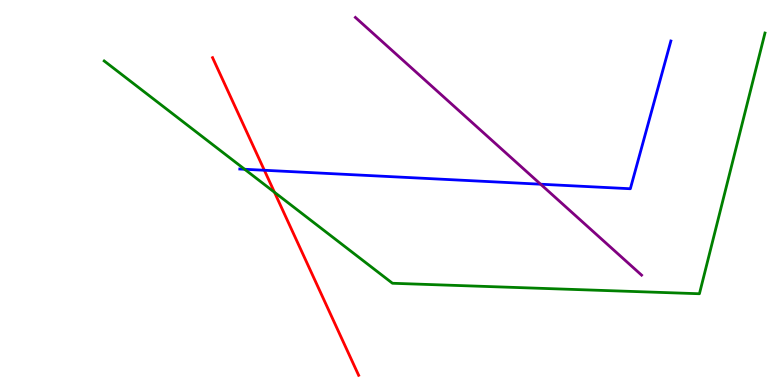[{'lines': ['blue', 'red'], 'intersections': [{'x': 3.41, 'y': 5.58}]}, {'lines': ['green', 'red'], 'intersections': [{'x': 3.54, 'y': 5.01}]}, {'lines': ['purple', 'red'], 'intersections': []}, {'lines': ['blue', 'green'], 'intersections': [{'x': 3.16, 'y': 5.6}]}, {'lines': ['blue', 'purple'], 'intersections': [{'x': 6.98, 'y': 5.22}]}, {'lines': ['green', 'purple'], 'intersections': []}]